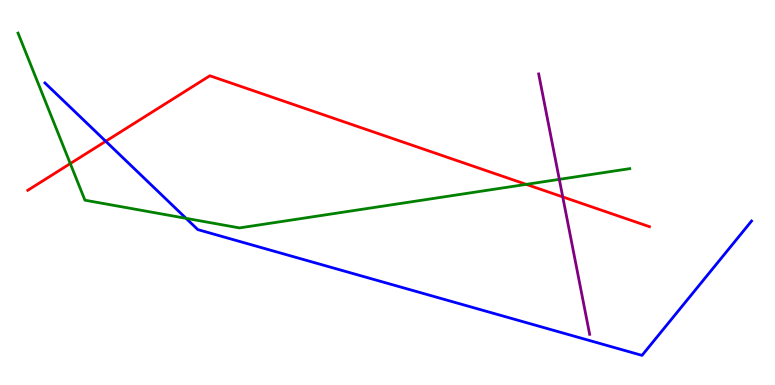[{'lines': ['blue', 'red'], 'intersections': [{'x': 1.36, 'y': 6.33}]}, {'lines': ['green', 'red'], 'intersections': [{'x': 0.907, 'y': 5.75}, {'x': 6.79, 'y': 5.21}]}, {'lines': ['purple', 'red'], 'intersections': [{'x': 7.26, 'y': 4.89}]}, {'lines': ['blue', 'green'], 'intersections': [{'x': 2.4, 'y': 4.33}]}, {'lines': ['blue', 'purple'], 'intersections': []}, {'lines': ['green', 'purple'], 'intersections': [{'x': 7.22, 'y': 5.34}]}]